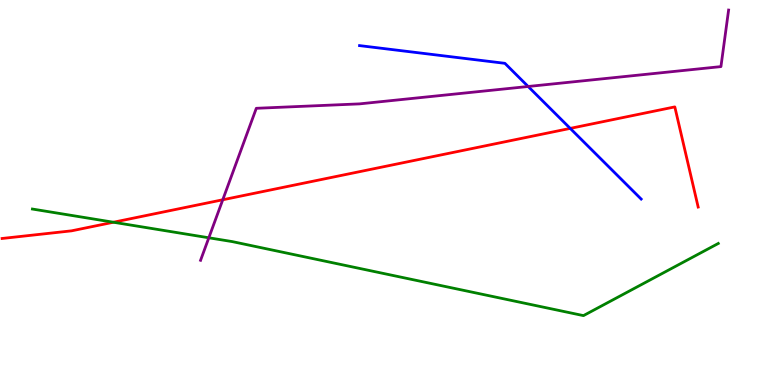[{'lines': ['blue', 'red'], 'intersections': [{'x': 7.36, 'y': 6.67}]}, {'lines': ['green', 'red'], 'intersections': [{'x': 1.46, 'y': 4.23}]}, {'lines': ['purple', 'red'], 'intersections': [{'x': 2.87, 'y': 4.81}]}, {'lines': ['blue', 'green'], 'intersections': []}, {'lines': ['blue', 'purple'], 'intersections': [{'x': 6.81, 'y': 7.75}]}, {'lines': ['green', 'purple'], 'intersections': [{'x': 2.69, 'y': 3.82}]}]